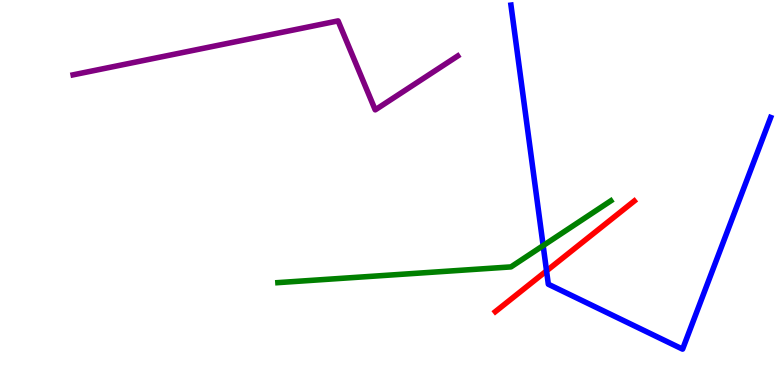[{'lines': ['blue', 'red'], 'intersections': [{'x': 7.05, 'y': 2.96}]}, {'lines': ['green', 'red'], 'intersections': []}, {'lines': ['purple', 'red'], 'intersections': []}, {'lines': ['blue', 'green'], 'intersections': [{'x': 7.01, 'y': 3.62}]}, {'lines': ['blue', 'purple'], 'intersections': []}, {'lines': ['green', 'purple'], 'intersections': []}]